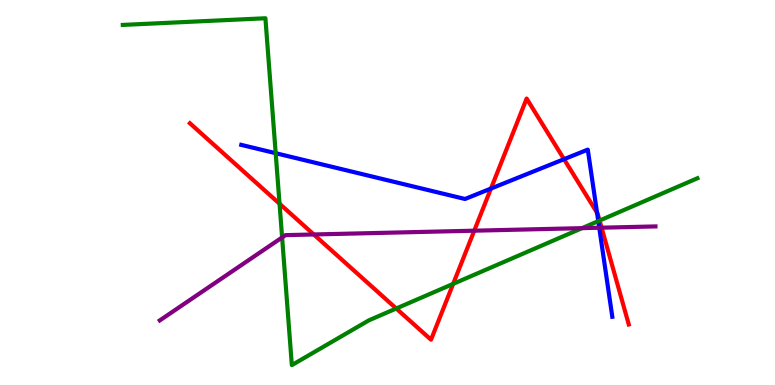[{'lines': ['blue', 'red'], 'intersections': [{'x': 6.33, 'y': 5.1}, {'x': 7.28, 'y': 5.87}, {'x': 7.7, 'y': 4.47}]}, {'lines': ['green', 'red'], 'intersections': [{'x': 3.61, 'y': 4.71}, {'x': 5.11, 'y': 1.99}, {'x': 5.85, 'y': 2.63}, {'x': 7.74, 'y': 4.27}]}, {'lines': ['purple', 'red'], 'intersections': [{'x': 4.05, 'y': 3.91}, {'x': 6.12, 'y': 4.01}, {'x': 7.76, 'y': 4.09}]}, {'lines': ['blue', 'green'], 'intersections': [{'x': 3.56, 'y': 6.02}, {'x': 7.72, 'y': 4.26}]}, {'lines': ['blue', 'purple'], 'intersections': [{'x': 7.73, 'y': 4.08}]}, {'lines': ['green', 'purple'], 'intersections': [{'x': 3.64, 'y': 3.83}, {'x': 7.51, 'y': 4.07}]}]